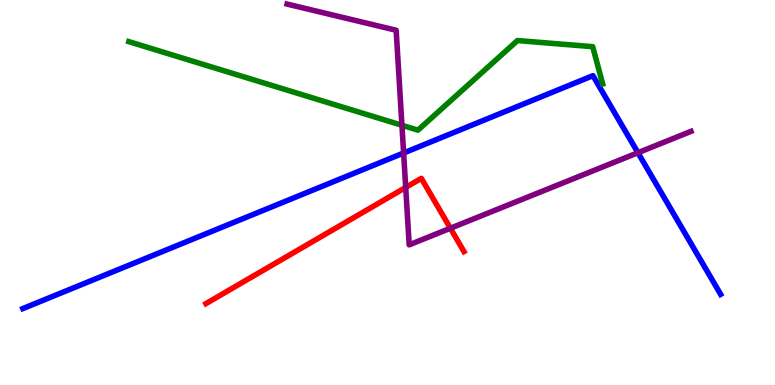[{'lines': ['blue', 'red'], 'intersections': []}, {'lines': ['green', 'red'], 'intersections': []}, {'lines': ['purple', 'red'], 'intersections': [{'x': 5.23, 'y': 5.13}, {'x': 5.81, 'y': 4.07}]}, {'lines': ['blue', 'green'], 'intersections': []}, {'lines': ['blue', 'purple'], 'intersections': [{'x': 5.21, 'y': 6.03}, {'x': 8.23, 'y': 6.03}]}, {'lines': ['green', 'purple'], 'intersections': [{'x': 5.19, 'y': 6.75}]}]